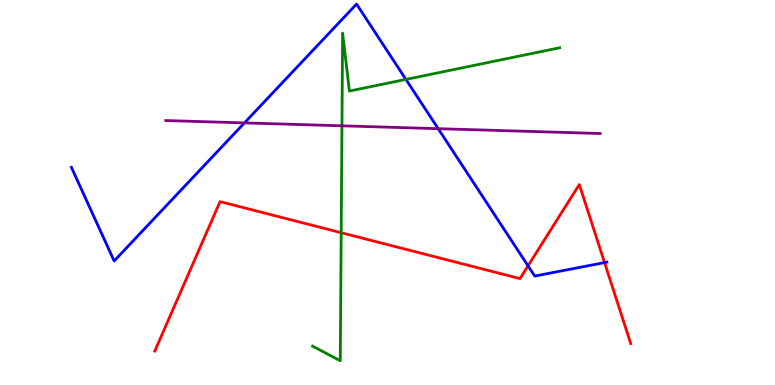[{'lines': ['blue', 'red'], 'intersections': [{'x': 6.81, 'y': 3.09}, {'x': 7.8, 'y': 3.18}]}, {'lines': ['green', 'red'], 'intersections': [{'x': 4.4, 'y': 3.96}]}, {'lines': ['purple', 'red'], 'intersections': []}, {'lines': ['blue', 'green'], 'intersections': [{'x': 5.24, 'y': 7.94}]}, {'lines': ['blue', 'purple'], 'intersections': [{'x': 3.15, 'y': 6.81}, {'x': 5.65, 'y': 6.66}]}, {'lines': ['green', 'purple'], 'intersections': [{'x': 4.41, 'y': 6.73}]}]